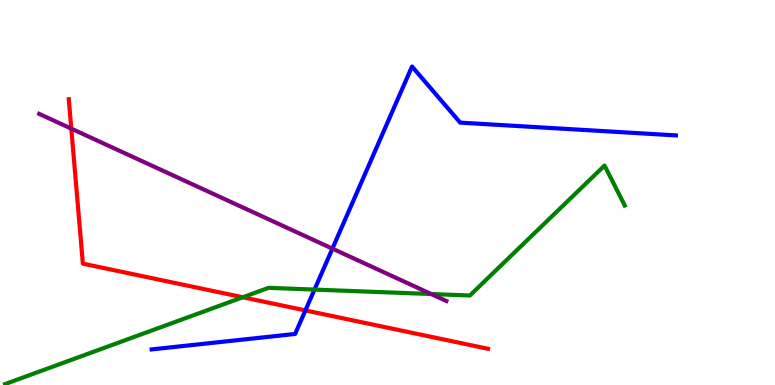[{'lines': ['blue', 'red'], 'intersections': [{'x': 3.94, 'y': 1.94}]}, {'lines': ['green', 'red'], 'intersections': [{'x': 3.13, 'y': 2.28}]}, {'lines': ['purple', 'red'], 'intersections': [{'x': 0.92, 'y': 6.66}]}, {'lines': ['blue', 'green'], 'intersections': [{'x': 4.06, 'y': 2.48}]}, {'lines': ['blue', 'purple'], 'intersections': [{'x': 4.29, 'y': 3.54}]}, {'lines': ['green', 'purple'], 'intersections': [{'x': 5.56, 'y': 2.36}]}]